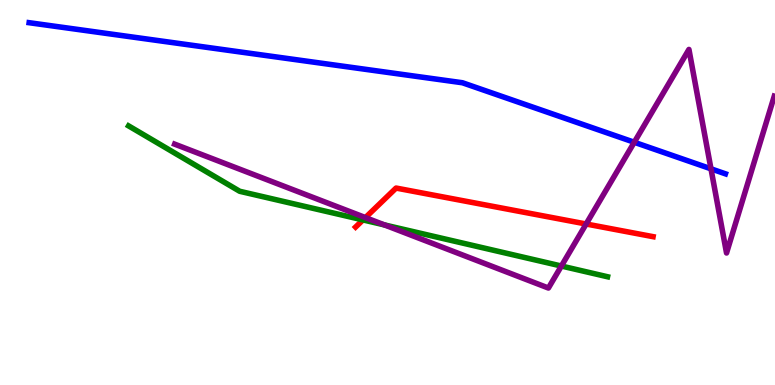[{'lines': ['blue', 'red'], 'intersections': []}, {'lines': ['green', 'red'], 'intersections': [{'x': 4.68, 'y': 4.29}]}, {'lines': ['purple', 'red'], 'intersections': [{'x': 4.72, 'y': 4.35}, {'x': 7.56, 'y': 4.18}]}, {'lines': ['blue', 'green'], 'intersections': []}, {'lines': ['blue', 'purple'], 'intersections': [{'x': 8.18, 'y': 6.3}, {'x': 9.17, 'y': 5.62}]}, {'lines': ['green', 'purple'], 'intersections': [{'x': 4.96, 'y': 4.16}, {'x': 7.24, 'y': 3.09}]}]